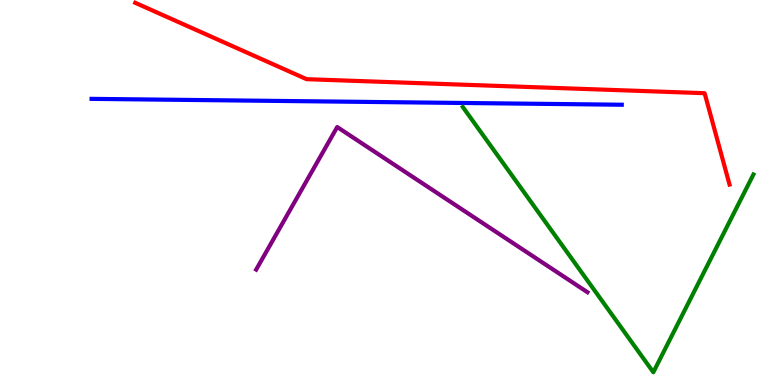[{'lines': ['blue', 'red'], 'intersections': []}, {'lines': ['green', 'red'], 'intersections': []}, {'lines': ['purple', 'red'], 'intersections': []}, {'lines': ['blue', 'green'], 'intersections': []}, {'lines': ['blue', 'purple'], 'intersections': []}, {'lines': ['green', 'purple'], 'intersections': []}]